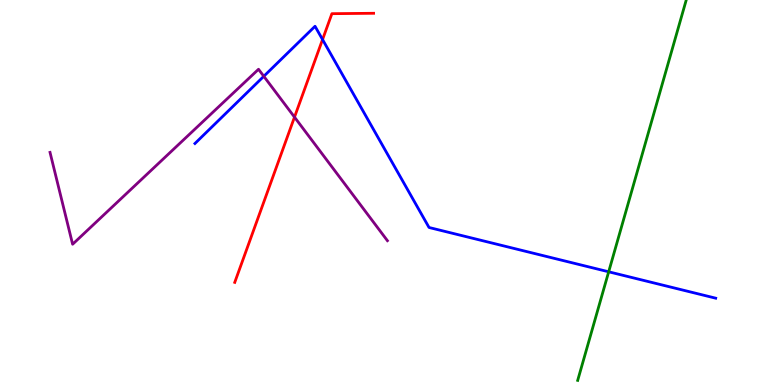[{'lines': ['blue', 'red'], 'intersections': [{'x': 4.16, 'y': 8.97}]}, {'lines': ['green', 'red'], 'intersections': []}, {'lines': ['purple', 'red'], 'intersections': [{'x': 3.8, 'y': 6.96}]}, {'lines': ['blue', 'green'], 'intersections': [{'x': 7.85, 'y': 2.94}]}, {'lines': ['blue', 'purple'], 'intersections': [{'x': 3.4, 'y': 8.02}]}, {'lines': ['green', 'purple'], 'intersections': []}]